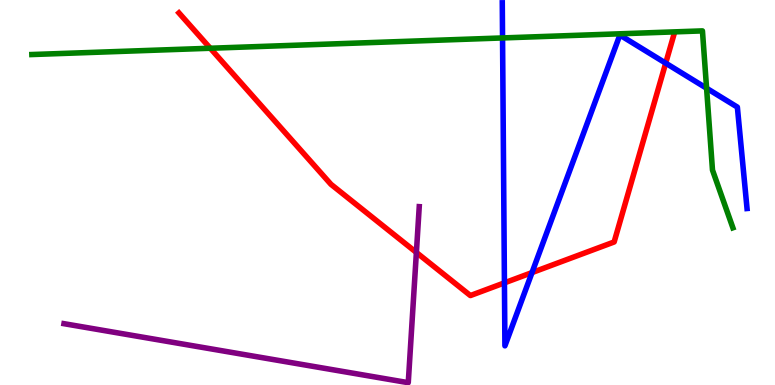[{'lines': ['blue', 'red'], 'intersections': [{'x': 6.51, 'y': 2.65}, {'x': 6.86, 'y': 2.92}, {'x': 8.59, 'y': 8.36}]}, {'lines': ['green', 'red'], 'intersections': [{'x': 2.71, 'y': 8.75}]}, {'lines': ['purple', 'red'], 'intersections': [{'x': 5.37, 'y': 3.44}]}, {'lines': ['blue', 'green'], 'intersections': [{'x': 6.48, 'y': 9.01}, {'x': 9.12, 'y': 7.71}]}, {'lines': ['blue', 'purple'], 'intersections': []}, {'lines': ['green', 'purple'], 'intersections': []}]